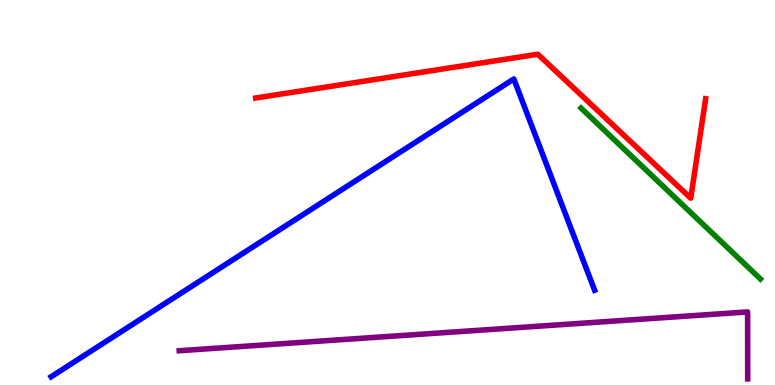[{'lines': ['blue', 'red'], 'intersections': []}, {'lines': ['green', 'red'], 'intersections': []}, {'lines': ['purple', 'red'], 'intersections': []}, {'lines': ['blue', 'green'], 'intersections': []}, {'lines': ['blue', 'purple'], 'intersections': []}, {'lines': ['green', 'purple'], 'intersections': []}]